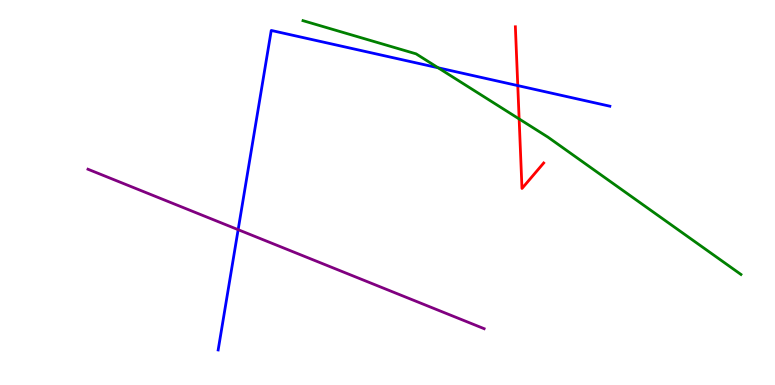[{'lines': ['blue', 'red'], 'intersections': [{'x': 6.68, 'y': 7.78}]}, {'lines': ['green', 'red'], 'intersections': [{'x': 6.7, 'y': 6.91}]}, {'lines': ['purple', 'red'], 'intersections': []}, {'lines': ['blue', 'green'], 'intersections': [{'x': 5.65, 'y': 8.24}]}, {'lines': ['blue', 'purple'], 'intersections': [{'x': 3.07, 'y': 4.03}]}, {'lines': ['green', 'purple'], 'intersections': []}]